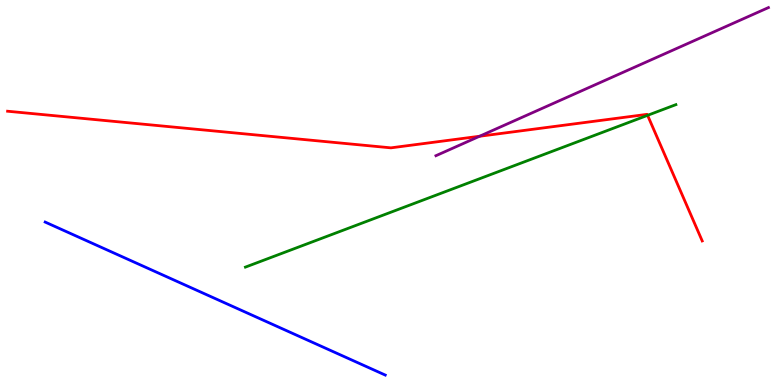[{'lines': ['blue', 'red'], 'intersections': []}, {'lines': ['green', 'red'], 'intersections': [{'x': 8.36, 'y': 7.0}]}, {'lines': ['purple', 'red'], 'intersections': [{'x': 6.19, 'y': 6.46}]}, {'lines': ['blue', 'green'], 'intersections': []}, {'lines': ['blue', 'purple'], 'intersections': []}, {'lines': ['green', 'purple'], 'intersections': []}]